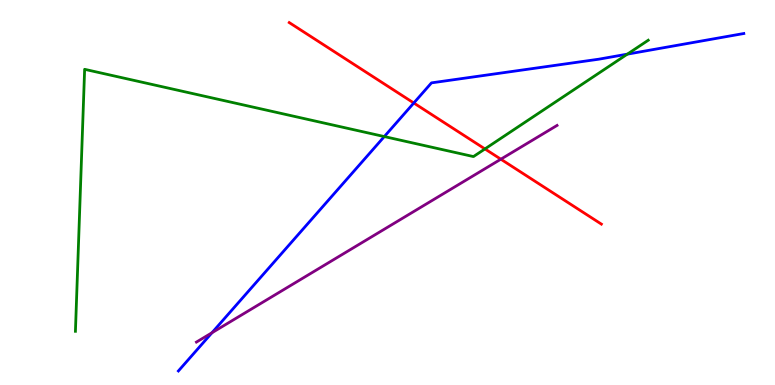[{'lines': ['blue', 'red'], 'intersections': [{'x': 5.34, 'y': 7.32}]}, {'lines': ['green', 'red'], 'intersections': [{'x': 6.26, 'y': 6.13}]}, {'lines': ['purple', 'red'], 'intersections': [{'x': 6.46, 'y': 5.87}]}, {'lines': ['blue', 'green'], 'intersections': [{'x': 4.96, 'y': 6.45}, {'x': 8.09, 'y': 8.59}]}, {'lines': ['blue', 'purple'], 'intersections': [{'x': 2.74, 'y': 1.36}]}, {'lines': ['green', 'purple'], 'intersections': []}]